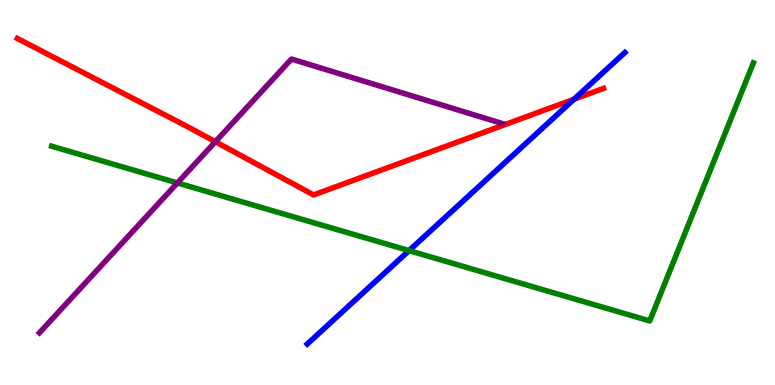[{'lines': ['blue', 'red'], 'intersections': [{'x': 7.41, 'y': 7.42}]}, {'lines': ['green', 'red'], 'intersections': []}, {'lines': ['purple', 'red'], 'intersections': [{'x': 2.78, 'y': 6.32}]}, {'lines': ['blue', 'green'], 'intersections': [{'x': 5.28, 'y': 3.49}]}, {'lines': ['blue', 'purple'], 'intersections': []}, {'lines': ['green', 'purple'], 'intersections': [{'x': 2.29, 'y': 5.25}]}]